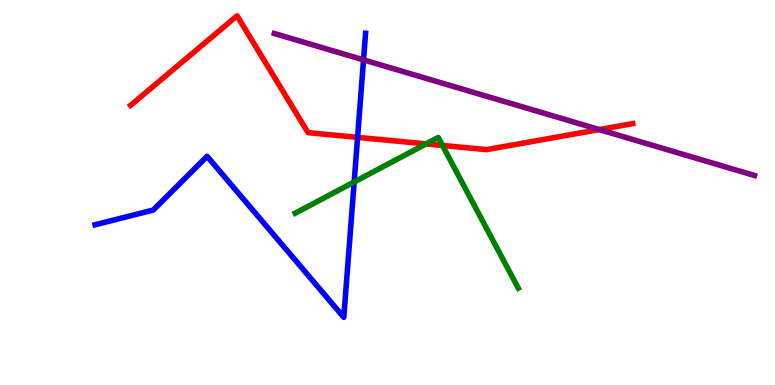[{'lines': ['blue', 'red'], 'intersections': [{'x': 4.61, 'y': 6.43}]}, {'lines': ['green', 'red'], 'intersections': [{'x': 5.5, 'y': 6.26}, {'x': 5.71, 'y': 6.22}]}, {'lines': ['purple', 'red'], 'intersections': [{'x': 7.73, 'y': 6.63}]}, {'lines': ['blue', 'green'], 'intersections': [{'x': 4.57, 'y': 5.27}]}, {'lines': ['blue', 'purple'], 'intersections': [{'x': 4.69, 'y': 8.44}]}, {'lines': ['green', 'purple'], 'intersections': []}]